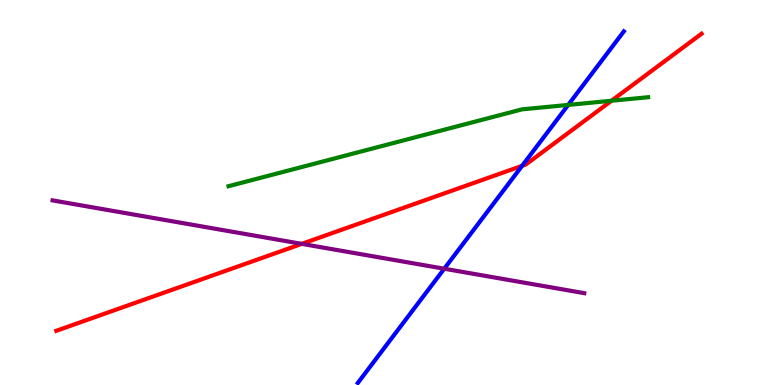[{'lines': ['blue', 'red'], 'intersections': [{'x': 6.74, 'y': 5.69}]}, {'lines': ['green', 'red'], 'intersections': [{'x': 7.89, 'y': 7.38}]}, {'lines': ['purple', 'red'], 'intersections': [{'x': 3.89, 'y': 3.67}]}, {'lines': ['blue', 'green'], 'intersections': [{'x': 7.33, 'y': 7.28}]}, {'lines': ['blue', 'purple'], 'intersections': [{'x': 5.73, 'y': 3.02}]}, {'lines': ['green', 'purple'], 'intersections': []}]